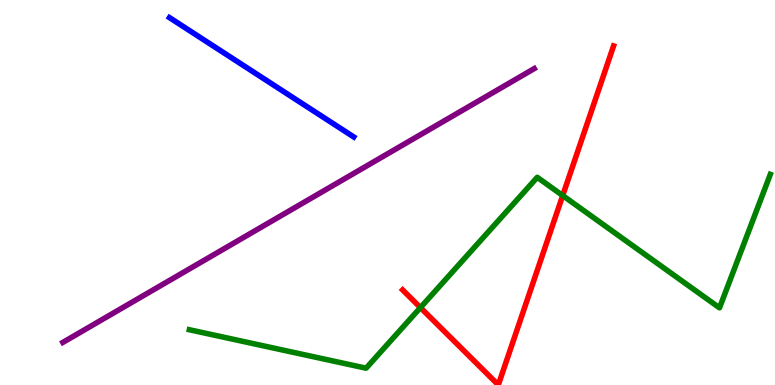[{'lines': ['blue', 'red'], 'intersections': []}, {'lines': ['green', 'red'], 'intersections': [{'x': 5.42, 'y': 2.01}, {'x': 7.26, 'y': 4.92}]}, {'lines': ['purple', 'red'], 'intersections': []}, {'lines': ['blue', 'green'], 'intersections': []}, {'lines': ['blue', 'purple'], 'intersections': []}, {'lines': ['green', 'purple'], 'intersections': []}]